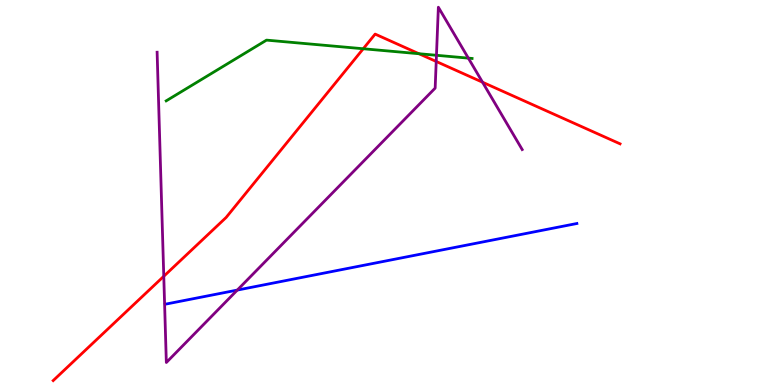[{'lines': ['blue', 'red'], 'intersections': []}, {'lines': ['green', 'red'], 'intersections': [{'x': 4.69, 'y': 8.73}, {'x': 5.41, 'y': 8.6}]}, {'lines': ['purple', 'red'], 'intersections': [{'x': 2.11, 'y': 2.82}, {'x': 5.63, 'y': 8.4}, {'x': 6.23, 'y': 7.86}]}, {'lines': ['blue', 'green'], 'intersections': []}, {'lines': ['blue', 'purple'], 'intersections': [{'x': 3.06, 'y': 2.47}]}, {'lines': ['green', 'purple'], 'intersections': [{'x': 5.63, 'y': 8.56}, {'x': 6.04, 'y': 8.49}]}]